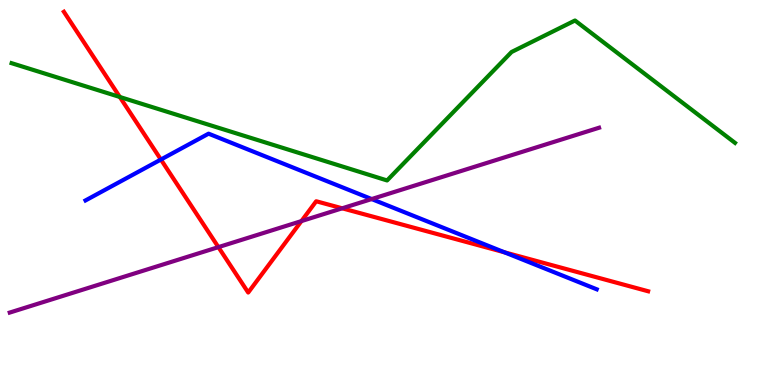[{'lines': ['blue', 'red'], 'intersections': [{'x': 2.08, 'y': 5.86}, {'x': 6.51, 'y': 3.45}]}, {'lines': ['green', 'red'], 'intersections': [{'x': 1.55, 'y': 7.48}]}, {'lines': ['purple', 'red'], 'intersections': [{'x': 2.82, 'y': 3.58}, {'x': 3.89, 'y': 4.26}, {'x': 4.42, 'y': 4.59}]}, {'lines': ['blue', 'green'], 'intersections': []}, {'lines': ['blue', 'purple'], 'intersections': [{'x': 4.8, 'y': 4.83}]}, {'lines': ['green', 'purple'], 'intersections': []}]